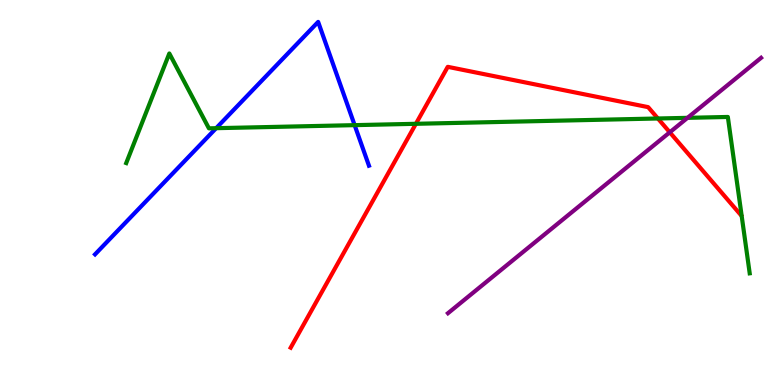[{'lines': ['blue', 'red'], 'intersections': []}, {'lines': ['green', 'red'], 'intersections': [{'x': 5.37, 'y': 6.78}, {'x': 8.49, 'y': 6.92}]}, {'lines': ['purple', 'red'], 'intersections': [{'x': 8.64, 'y': 6.56}]}, {'lines': ['blue', 'green'], 'intersections': [{'x': 2.79, 'y': 6.67}, {'x': 4.58, 'y': 6.75}]}, {'lines': ['blue', 'purple'], 'intersections': []}, {'lines': ['green', 'purple'], 'intersections': [{'x': 8.87, 'y': 6.94}]}]